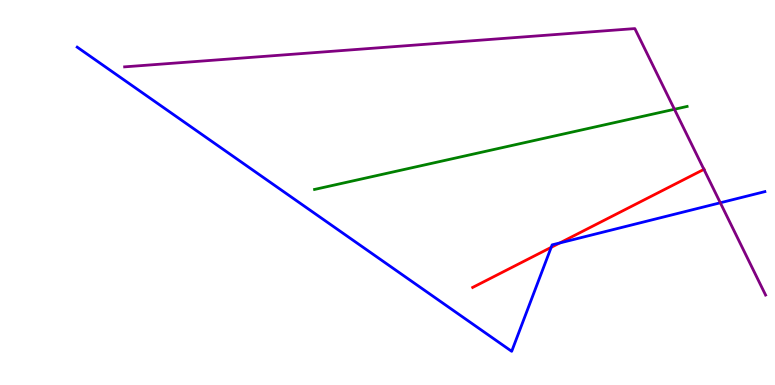[{'lines': ['blue', 'red'], 'intersections': [{'x': 7.11, 'y': 3.58}, {'x': 7.22, 'y': 3.69}]}, {'lines': ['green', 'red'], 'intersections': []}, {'lines': ['purple', 'red'], 'intersections': [{'x': 9.08, 'y': 5.6}]}, {'lines': ['blue', 'green'], 'intersections': []}, {'lines': ['blue', 'purple'], 'intersections': [{'x': 9.29, 'y': 4.73}]}, {'lines': ['green', 'purple'], 'intersections': [{'x': 8.7, 'y': 7.16}]}]